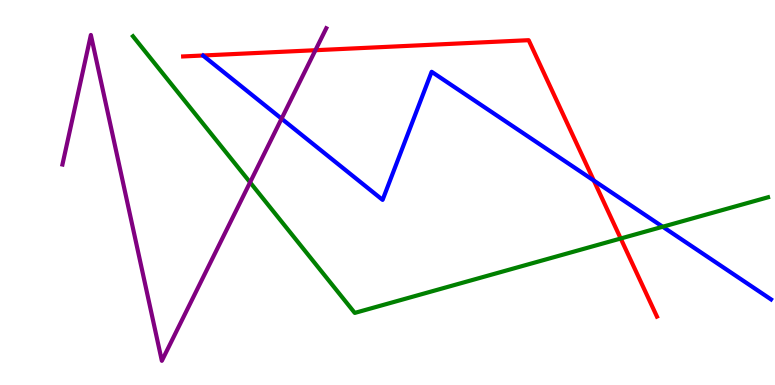[{'lines': ['blue', 'red'], 'intersections': [{'x': 7.66, 'y': 5.31}]}, {'lines': ['green', 'red'], 'intersections': [{'x': 8.01, 'y': 3.81}]}, {'lines': ['purple', 'red'], 'intersections': [{'x': 4.07, 'y': 8.7}]}, {'lines': ['blue', 'green'], 'intersections': [{'x': 8.55, 'y': 4.11}]}, {'lines': ['blue', 'purple'], 'intersections': [{'x': 3.63, 'y': 6.92}]}, {'lines': ['green', 'purple'], 'intersections': [{'x': 3.23, 'y': 5.26}]}]